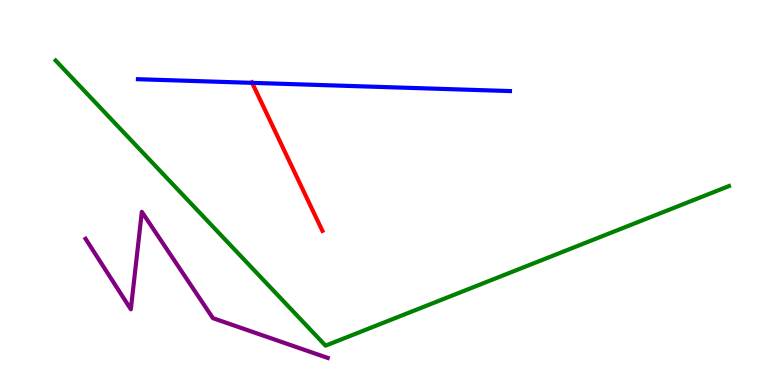[{'lines': ['blue', 'red'], 'intersections': [{'x': 3.25, 'y': 7.85}]}, {'lines': ['green', 'red'], 'intersections': []}, {'lines': ['purple', 'red'], 'intersections': []}, {'lines': ['blue', 'green'], 'intersections': []}, {'lines': ['blue', 'purple'], 'intersections': []}, {'lines': ['green', 'purple'], 'intersections': []}]